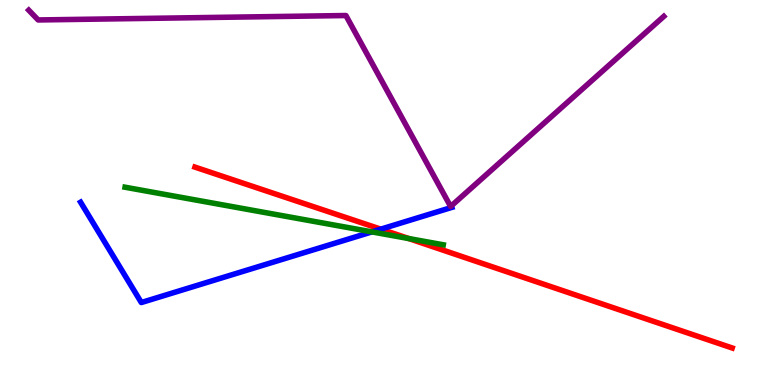[{'lines': ['blue', 'red'], 'intersections': [{'x': 4.91, 'y': 4.05}]}, {'lines': ['green', 'red'], 'intersections': [{'x': 5.27, 'y': 3.8}]}, {'lines': ['purple', 'red'], 'intersections': []}, {'lines': ['blue', 'green'], 'intersections': [{'x': 4.8, 'y': 3.98}]}, {'lines': ['blue', 'purple'], 'intersections': []}, {'lines': ['green', 'purple'], 'intersections': []}]